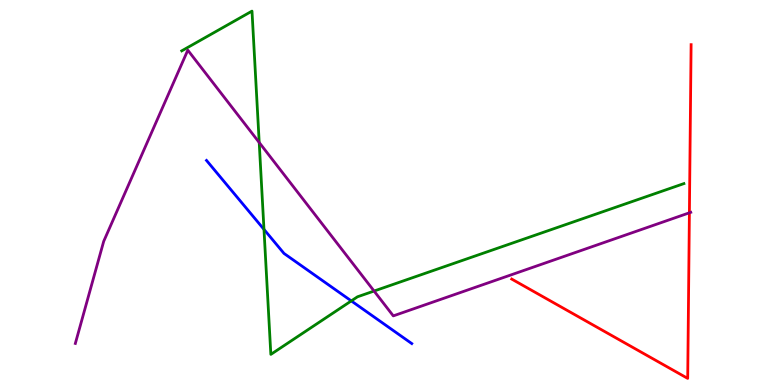[{'lines': ['blue', 'red'], 'intersections': []}, {'lines': ['green', 'red'], 'intersections': []}, {'lines': ['purple', 'red'], 'intersections': [{'x': 8.9, 'y': 4.47}]}, {'lines': ['blue', 'green'], 'intersections': [{'x': 3.41, 'y': 4.04}, {'x': 4.53, 'y': 2.18}]}, {'lines': ['blue', 'purple'], 'intersections': []}, {'lines': ['green', 'purple'], 'intersections': [{'x': 3.34, 'y': 6.3}, {'x': 4.83, 'y': 2.44}]}]